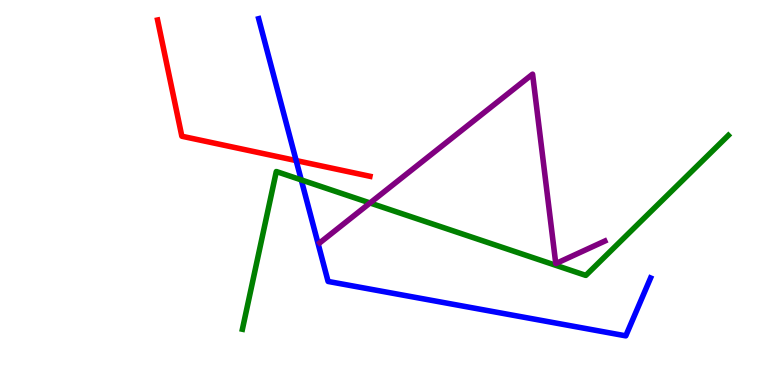[{'lines': ['blue', 'red'], 'intersections': [{'x': 3.82, 'y': 5.83}]}, {'lines': ['green', 'red'], 'intersections': []}, {'lines': ['purple', 'red'], 'intersections': []}, {'lines': ['blue', 'green'], 'intersections': [{'x': 3.89, 'y': 5.33}]}, {'lines': ['blue', 'purple'], 'intersections': []}, {'lines': ['green', 'purple'], 'intersections': [{'x': 4.77, 'y': 4.73}]}]